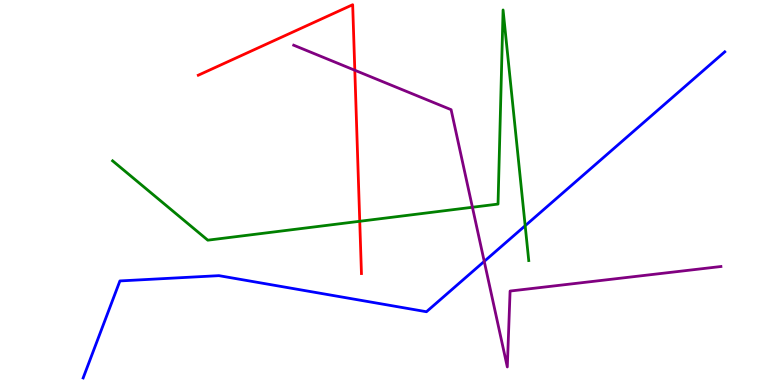[{'lines': ['blue', 'red'], 'intersections': []}, {'lines': ['green', 'red'], 'intersections': [{'x': 4.64, 'y': 4.25}]}, {'lines': ['purple', 'red'], 'intersections': [{'x': 4.58, 'y': 8.18}]}, {'lines': ['blue', 'green'], 'intersections': [{'x': 6.78, 'y': 4.14}]}, {'lines': ['blue', 'purple'], 'intersections': [{'x': 6.25, 'y': 3.21}]}, {'lines': ['green', 'purple'], 'intersections': [{'x': 6.1, 'y': 4.62}]}]